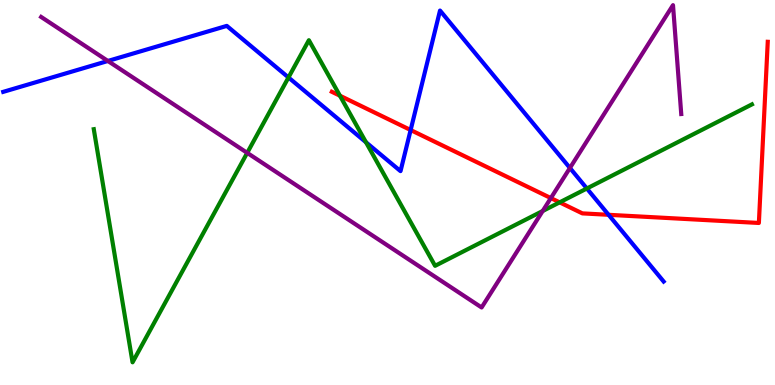[{'lines': ['blue', 'red'], 'intersections': [{'x': 5.3, 'y': 6.62}, {'x': 7.85, 'y': 4.42}]}, {'lines': ['green', 'red'], 'intersections': [{'x': 4.39, 'y': 7.51}, {'x': 7.22, 'y': 4.74}]}, {'lines': ['purple', 'red'], 'intersections': [{'x': 7.11, 'y': 4.85}]}, {'lines': ['blue', 'green'], 'intersections': [{'x': 3.72, 'y': 7.99}, {'x': 4.72, 'y': 6.31}, {'x': 7.57, 'y': 5.1}]}, {'lines': ['blue', 'purple'], 'intersections': [{'x': 1.39, 'y': 8.42}, {'x': 7.35, 'y': 5.64}]}, {'lines': ['green', 'purple'], 'intersections': [{'x': 3.19, 'y': 6.03}, {'x': 7.0, 'y': 4.52}]}]